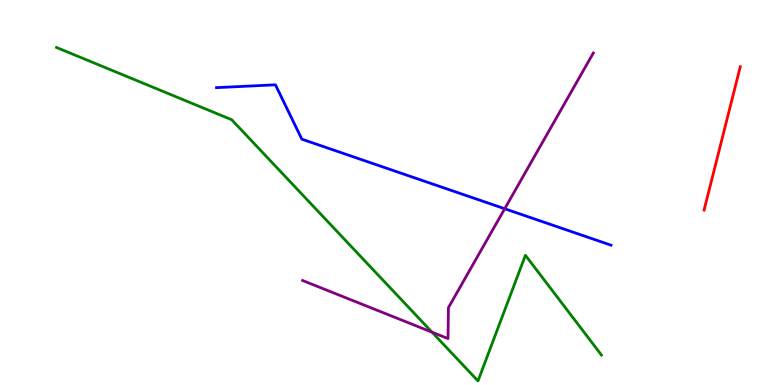[{'lines': ['blue', 'red'], 'intersections': []}, {'lines': ['green', 'red'], 'intersections': []}, {'lines': ['purple', 'red'], 'intersections': []}, {'lines': ['blue', 'green'], 'intersections': []}, {'lines': ['blue', 'purple'], 'intersections': [{'x': 6.51, 'y': 4.58}]}, {'lines': ['green', 'purple'], 'intersections': [{'x': 5.57, 'y': 1.37}]}]